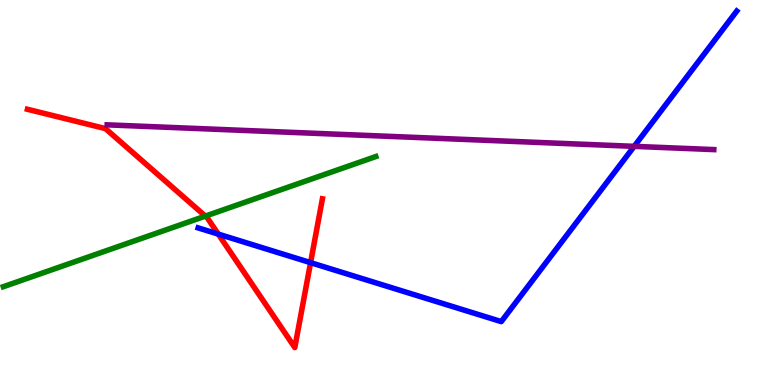[{'lines': ['blue', 'red'], 'intersections': [{'x': 2.82, 'y': 3.92}, {'x': 4.01, 'y': 3.18}]}, {'lines': ['green', 'red'], 'intersections': [{'x': 2.65, 'y': 4.39}]}, {'lines': ['purple', 'red'], 'intersections': []}, {'lines': ['blue', 'green'], 'intersections': []}, {'lines': ['blue', 'purple'], 'intersections': [{'x': 8.18, 'y': 6.2}]}, {'lines': ['green', 'purple'], 'intersections': []}]